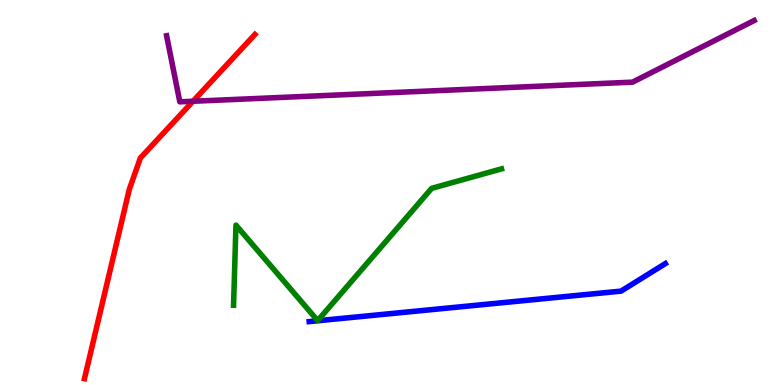[{'lines': ['blue', 'red'], 'intersections': []}, {'lines': ['green', 'red'], 'intersections': []}, {'lines': ['purple', 'red'], 'intersections': [{'x': 2.49, 'y': 7.37}]}, {'lines': ['blue', 'green'], 'intersections': []}, {'lines': ['blue', 'purple'], 'intersections': []}, {'lines': ['green', 'purple'], 'intersections': []}]